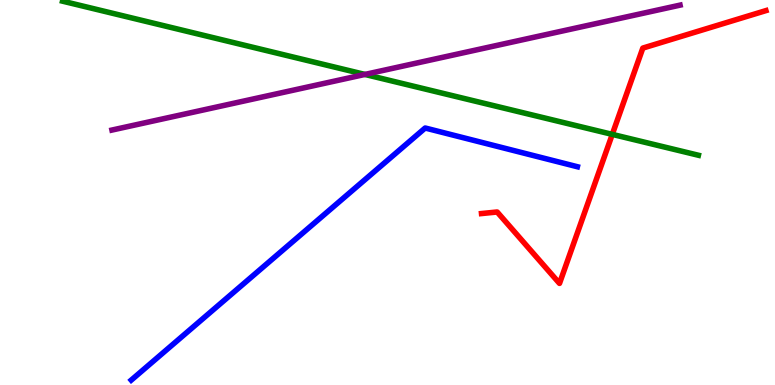[{'lines': ['blue', 'red'], 'intersections': []}, {'lines': ['green', 'red'], 'intersections': [{'x': 7.9, 'y': 6.51}]}, {'lines': ['purple', 'red'], 'intersections': []}, {'lines': ['blue', 'green'], 'intersections': []}, {'lines': ['blue', 'purple'], 'intersections': []}, {'lines': ['green', 'purple'], 'intersections': [{'x': 4.71, 'y': 8.07}]}]